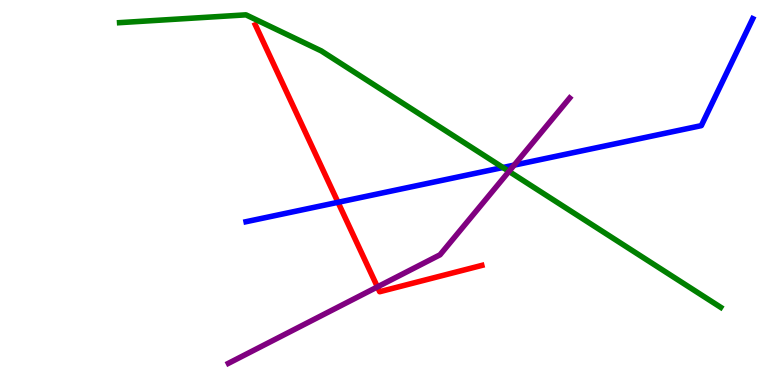[{'lines': ['blue', 'red'], 'intersections': [{'x': 4.36, 'y': 4.75}]}, {'lines': ['green', 'red'], 'intersections': []}, {'lines': ['purple', 'red'], 'intersections': [{'x': 4.87, 'y': 2.55}]}, {'lines': ['blue', 'green'], 'intersections': [{'x': 6.49, 'y': 5.65}]}, {'lines': ['blue', 'purple'], 'intersections': [{'x': 6.63, 'y': 5.71}]}, {'lines': ['green', 'purple'], 'intersections': [{'x': 6.57, 'y': 5.55}]}]